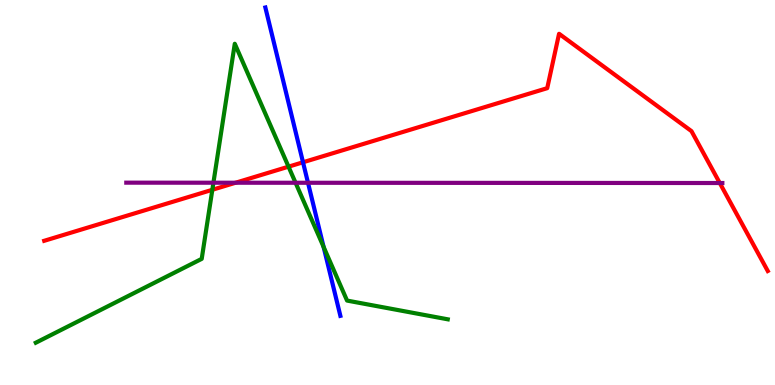[{'lines': ['blue', 'red'], 'intersections': [{'x': 3.91, 'y': 5.79}]}, {'lines': ['green', 'red'], 'intersections': [{'x': 2.74, 'y': 5.07}, {'x': 3.72, 'y': 5.67}]}, {'lines': ['purple', 'red'], 'intersections': [{'x': 3.04, 'y': 5.25}, {'x': 9.29, 'y': 5.25}]}, {'lines': ['blue', 'green'], 'intersections': [{'x': 4.18, 'y': 3.59}]}, {'lines': ['blue', 'purple'], 'intersections': [{'x': 3.97, 'y': 5.25}]}, {'lines': ['green', 'purple'], 'intersections': [{'x': 2.75, 'y': 5.25}, {'x': 3.81, 'y': 5.25}]}]